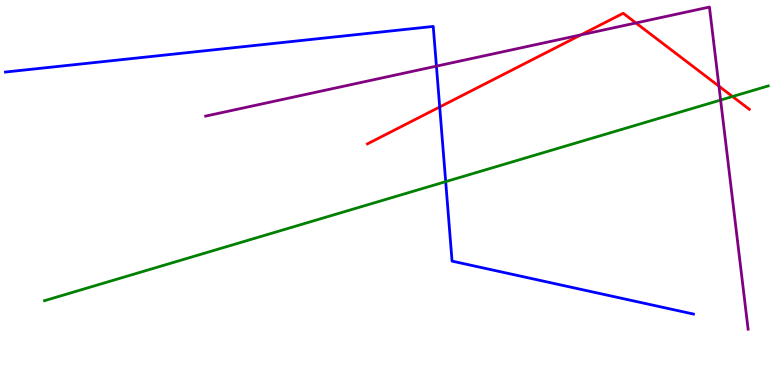[{'lines': ['blue', 'red'], 'intersections': [{'x': 5.67, 'y': 7.22}]}, {'lines': ['green', 'red'], 'intersections': [{'x': 9.45, 'y': 7.49}]}, {'lines': ['purple', 'red'], 'intersections': [{'x': 7.5, 'y': 9.09}, {'x': 8.21, 'y': 9.4}, {'x': 9.28, 'y': 7.76}]}, {'lines': ['blue', 'green'], 'intersections': [{'x': 5.75, 'y': 5.28}]}, {'lines': ['blue', 'purple'], 'intersections': [{'x': 5.63, 'y': 8.28}]}, {'lines': ['green', 'purple'], 'intersections': [{'x': 9.3, 'y': 7.4}]}]